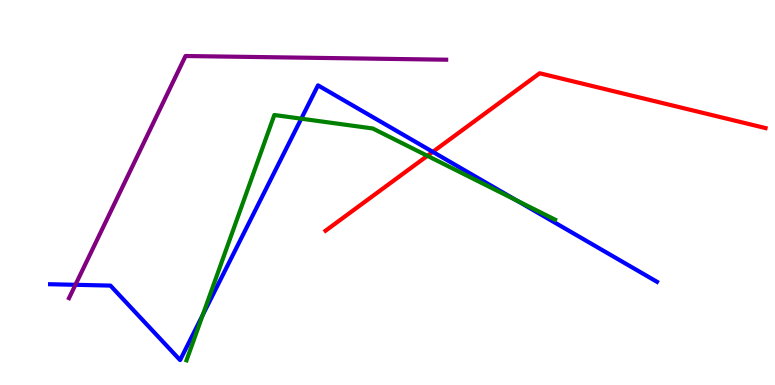[{'lines': ['blue', 'red'], 'intersections': [{'x': 5.58, 'y': 6.06}]}, {'lines': ['green', 'red'], 'intersections': [{'x': 5.51, 'y': 5.95}]}, {'lines': ['purple', 'red'], 'intersections': []}, {'lines': ['blue', 'green'], 'intersections': [{'x': 2.62, 'y': 1.82}, {'x': 3.89, 'y': 6.92}, {'x': 6.67, 'y': 4.79}]}, {'lines': ['blue', 'purple'], 'intersections': [{'x': 0.973, 'y': 2.6}]}, {'lines': ['green', 'purple'], 'intersections': []}]